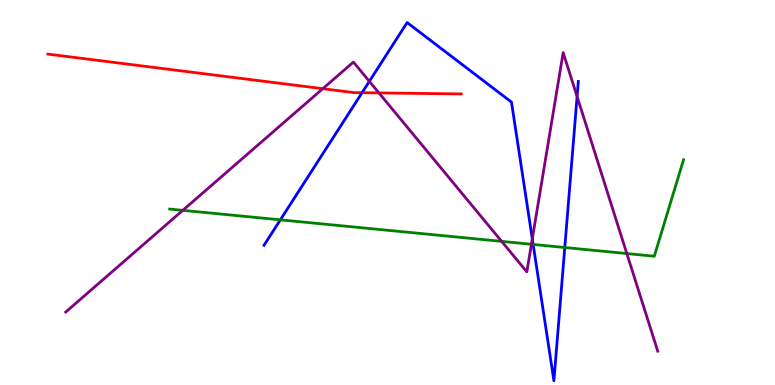[{'lines': ['blue', 'red'], 'intersections': [{'x': 4.67, 'y': 7.59}]}, {'lines': ['green', 'red'], 'intersections': []}, {'lines': ['purple', 'red'], 'intersections': [{'x': 4.16, 'y': 7.7}, {'x': 4.89, 'y': 7.59}]}, {'lines': ['blue', 'green'], 'intersections': [{'x': 3.62, 'y': 4.29}, {'x': 6.88, 'y': 3.65}, {'x': 7.29, 'y': 3.57}]}, {'lines': ['blue', 'purple'], 'intersections': [{'x': 4.77, 'y': 7.89}, {'x': 6.87, 'y': 3.8}, {'x': 7.45, 'y': 7.49}]}, {'lines': ['green', 'purple'], 'intersections': [{'x': 2.36, 'y': 4.54}, {'x': 6.47, 'y': 3.73}, {'x': 6.86, 'y': 3.66}, {'x': 8.09, 'y': 3.41}]}]